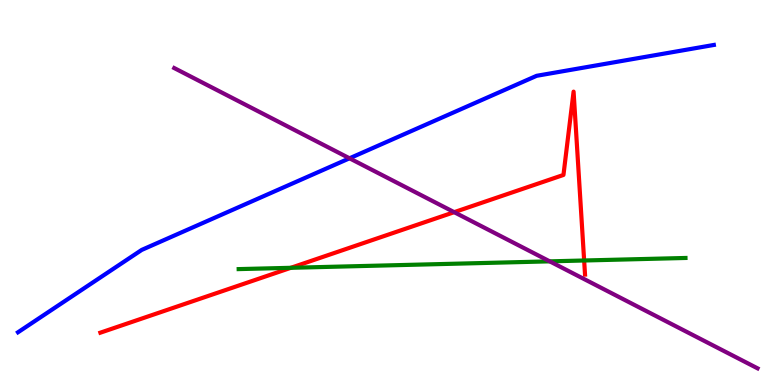[{'lines': ['blue', 'red'], 'intersections': []}, {'lines': ['green', 'red'], 'intersections': [{'x': 3.75, 'y': 3.04}, {'x': 7.54, 'y': 3.23}]}, {'lines': ['purple', 'red'], 'intersections': [{'x': 5.86, 'y': 4.49}]}, {'lines': ['blue', 'green'], 'intersections': []}, {'lines': ['blue', 'purple'], 'intersections': [{'x': 4.51, 'y': 5.89}]}, {'lines': ['green', 'purple'], 'intersections': [{'x': 7.09, 'y': 3.21}]}]